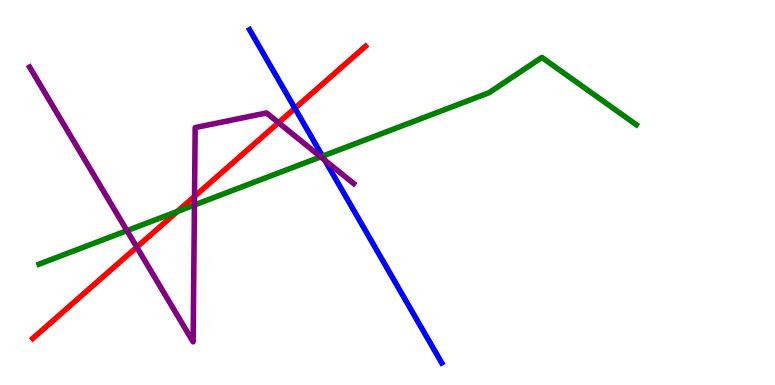[{'lines': ['blue', 'red'], 'intersections': [{'x': 3.81, 'y': 7.19}]}, {'lines': ['green', 'red'], 'intersections': [{'x': 2.29, 'y': 4.51}]}, {'lines': ['purple', 'red'], 'intersections': [{'x': 1.76, 'y': 3.58}, {'x': 2.51, 'y': 4.9}, {'x': 3.59, 'y': 6.81}]}, {'lines': ['blue', 'green'], 'intersections': [{'x': 4.16, 'y': 5.94}]}, {'lines': ['blue', 'purple'], 'intersections': [{'x': 4.19, 'y': 5.84}]}, {'lines': ['green', 'purple'], 'intersections': [{'x': 1.64, 'y': 4.01}, {'x': 2.51, 'y': 4.68}, {'x': 4.14, 'y': 5.93}]}]